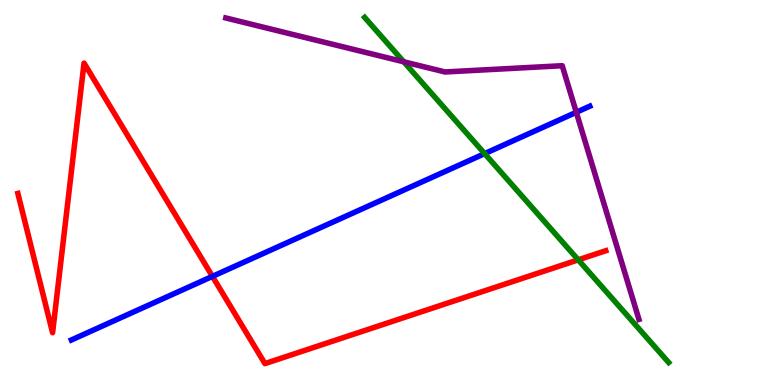[{'lines': ['blue', 'red'], 'intersections': [{'x': 2.74, 'y': 2.82}]}, {'lines': ['green', 'red'], 'intersections': [{'x': 7.46, 'y': 3.25}]}, {'lines': ['purple', 'red'], 'intersections': []}, {'lines': ['blue', 'green'], 'intersections': [{'x': 6.25, 'y': 6.01}]}, {'lines': ['blue', 'purple'], 'intersections': [{'x': 7.44, 'y': 7.08}]}, {'lines': ['green', 'purple'], 'intersections': [{'x': 5.21, 'y': 8.39}]}]